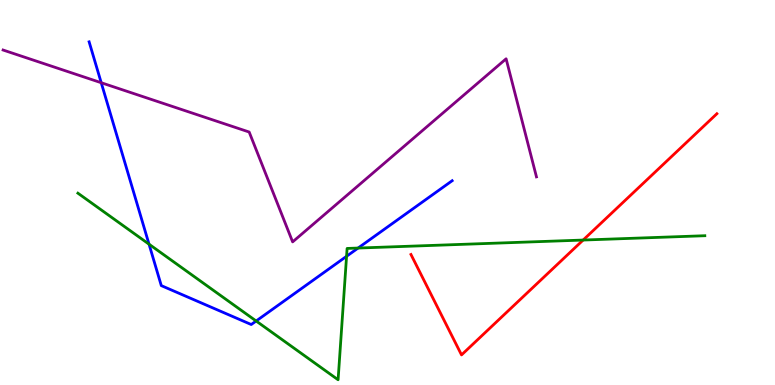[{'lines': ['blue', 'red'], 'intersections': []}, {'lines': ['green', 'red'], 'intersections': [{'x': 7.52, 'y': 3.76}]}, {'lines': ['purple', 'red'], 'intersections': []}, {'lines': ['blue', 'green'], 'intersections': [{'x': 1.92, 'y': 3.66}, {'x': 3.31, 'y': 1.66}, {'x': 4.47, 'y': 3.34}, {'x': 4.62, 'y': 3.56}]}, {'lines': ['blue', 'purple'], 'intersections': [{'x': 1.31, 'y': 7.85}]}, {'lines': ['green', 'purple'], 'intersections': []}]